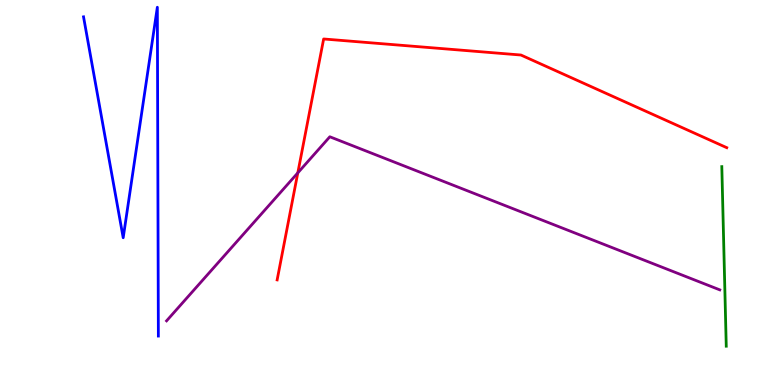[{'lines': ['blue', 'red'], 'intersections': []}, {'lines': ['green', 'red'], 'intersections': []}, {'lines': ['purple', 'red'], 'intersections': [{'x': 3.84, 'y': 5.51}]}, {'lines': ['blue', 'green'], 'intersections': []}, {'lines': ['blue', 'purple'], 'intersections': []}, {'lines': ['green', 'purple'], 'intersections': []}]